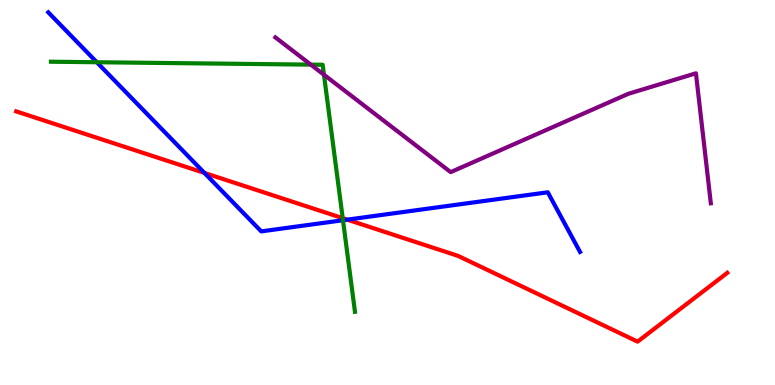[{'lines': ['blue', 'red'], 'intersections': [{'x': 2.64, 'y': 5.51}, {'x': 4.48, 'y': 4.29}]}, {'lines': ['green', 'red'], 'intersections': [{'x': 4.42, 'y': 4.33}]}, {'lines': ['purple', 'red'], 'intersections': []}, {'lines': ['blue', 'green'], 'intersections': [{'x': 1.25, 'y': 8.38}, {'x': 4.43, 'y': 4.28}]}, {'lines': ['blue', 'purple'], 'intersections': []}, {'lines': ['green', 'purple'], 'intersections': [{'x': 4.01, 'y': 8.32}, {'x': 4.18, 'y': 8.06}]}]